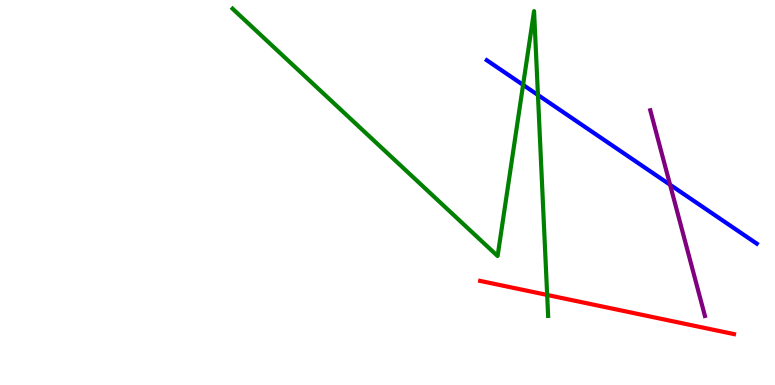[{'lines': ['blue', 'red'], 'intersections': []}, {'lines': ['green', 'red'], 'intersections': [{'x': 7.06, 'y': 2.34}]}, {'lines': ['purple', 'red'], 'intersections': []}, {'lines': ['blue', 'green'], 'intersections': [{'x': 6.75, 'y': 7.79}, {'x': 6.94, 'y': 7.53}]}, {'lines': ['blue', 'purple'], 'intersections': [{'x': 8.65, 'y': 5.2}]}, {'lines': ['green', 'purple'], 'intersections': []}]